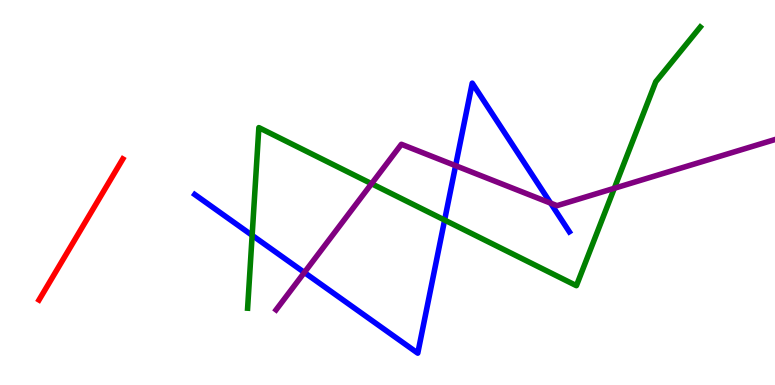[{'lines': ['blue', 'red'], 'intersections': []}, {'lines': ['green', 'red'], 'intersections': []}, {'lines': ['purple', 'red'], 'intersections': []}, {'lines': ['blue', 'green'], 'intersections': [{'x': 3.25, 'y': 3.89}, {'x': 5.74, 'y': 4.28}]}, {'lines': ['blue', 'purple'], 'intersections': [{'x': 3.93, 'y': 2.92}, {'x': 5.88, 'y': 5.7}, {'x': 7.11, 'y': 4.72}]}, {'lines': ['green', 'purple'], 'intersections': [{'x': 4.79, 'y': 5.23}, {'x': 7.93, 'y': 5.11}]}]